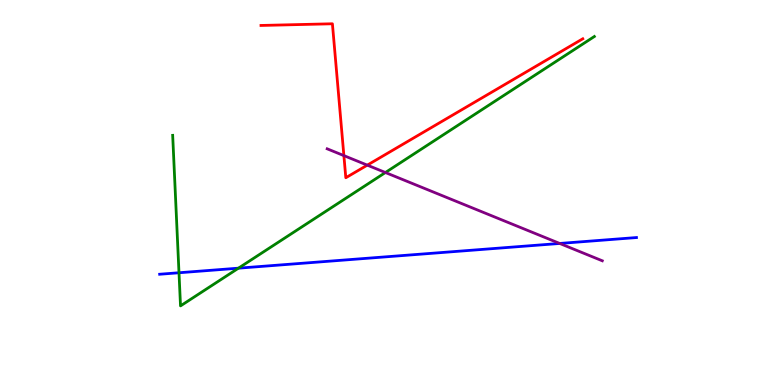[{'lines': ['blue', 'red'], 'intersections': []}, {'lines': ['green', 'red'], 'intersections': []}, {'lines': ['purple', 'red'], 'intersections': [{'x': 4.44, 'y': 5.96}, {'x': 4.74, 'y': 5.71}]}, {'lines': ['blue', 'green'], 'intersections': [{'x': 2.31, 'y': 2.92}, {'x': 3.08, 'y': 3.03}]}, {'lines': ['blue', 'purple'], 'intersections': [{'x': 7.22, 'y': 3.68}]}, {'lines': ['green', 'purple'], 'intersections': [{'x': 4.97, 'y': 5.52}]}]